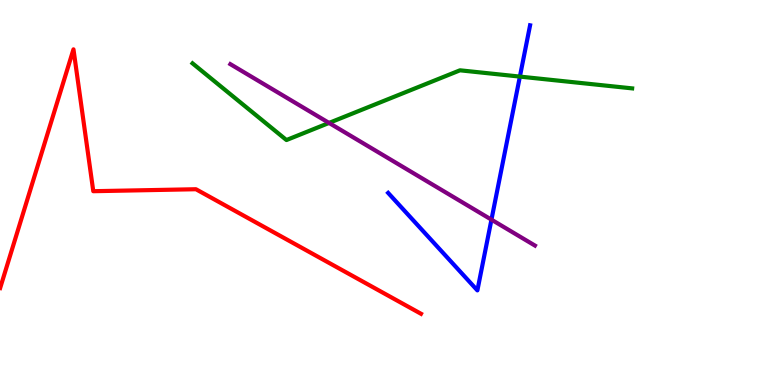[{'lines': ['blue', 'red'], 'intersections': []}, {'lines': ['green', 'red'], 'intersections': []}, {'lines': ['purple', 'red'], 'intersections': []}, {'lines': ['blue', 'green'], 'intersections': [{'x': 6.71, 'y': 8.01}]}, {'lines': ['blue', 'purple'], 'intersections': [{'x': 6.34, 'y': 4.29}]}, {'lines': ['green', 'purple'], 'intersections': [{'x': 4.25, 'y': 6.81}]}]